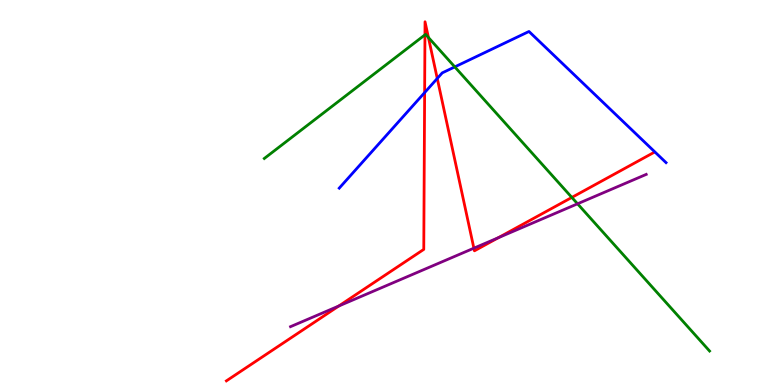[{'lines': ['blue', 'red'], 'intersections': [{'x': 5.48, 'y': 7.6}, {'x': 5.64, 'y': 7.96}]}, {'lines': ['green', 'red'], 'intersections': [{'x': 5.48, 'y': 9.09}, {'x': 5.53, 'y': 9.03}, {'x': 7.38, 'y': 4.87}]}, {'lines': ['purple', 'red'], 'intersections': [{'x': 4.37, 'y': 2.05}, {'x': 6.11, 'y': 3.55}, {'x': 6.43, 'y': 3.83}]}, {'lines': ['blue', 'green'], 'intersections': [{'x': 5.87, 'y': 8.26}]}, {'lines': ['blue', 'purple'], 'intersections': []}, {'lines': ['green', 'purple'], 'intersections': [{'x': 7.45, 'y': 4.71}]}]